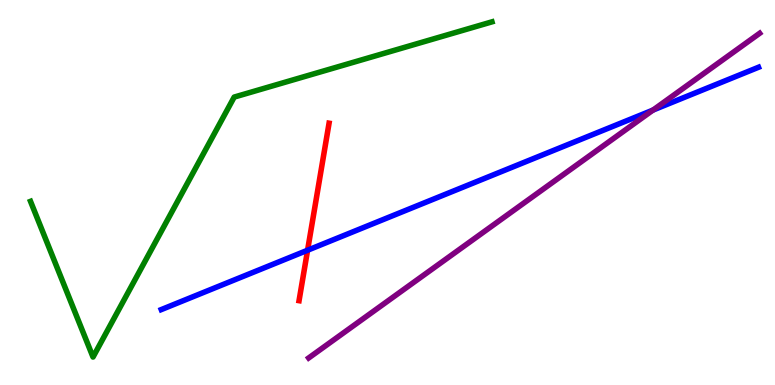[{'lines': ['blue', 'red'], 'intersections': [{'x': 3.97, 'y': 3.5}]}, {'lines': ['green', 'red'], 'intersections': []}, {'lines': ['purple', 'red'], 'intersections': []}, {'lines': ['blue', 'green'], 'intersections': []}, {'lines': ['blue', 'purple'], 'intersections': [{'x': 8.43, 'y': 7.14}]}, {'lines': ['green', 'purple'], 'intersections': []}]